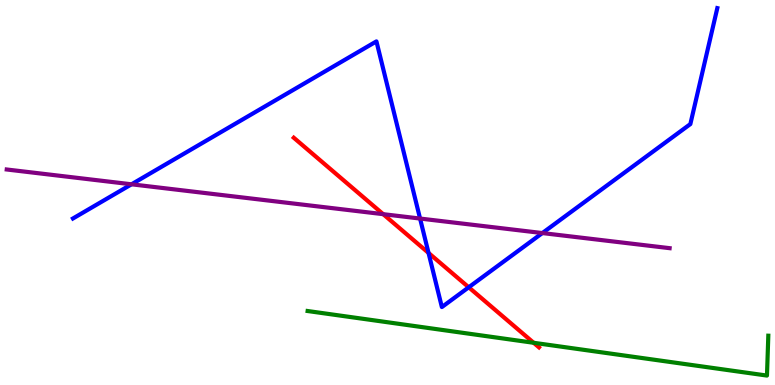[{'lines': ['blue', 'red'], 'intersections': [{'x': 5.53, 'y': 3.43}, {'x': 6.05, 'y': 2.54}]}, {'lines': ['green', 'red'], 'intersections': [{'x': 6.89, 'y': 1.1}]}, {'lines': ['purple', 'red'], 'intersections': [{'x': 4.94, 'y': 4.44}]}, {'lines': ['blue', 'green'], 'intersections': []}, {'lines': ['blue', 'purple'], 'intersections': [{'x': 1.7, 'y': 5.21}, {'x': 5.42, 'y': 4.32}, {'x': 7.0, 'y': 3.95}]}, {'lines': ['green', 'purple'], 'intersections': []}]